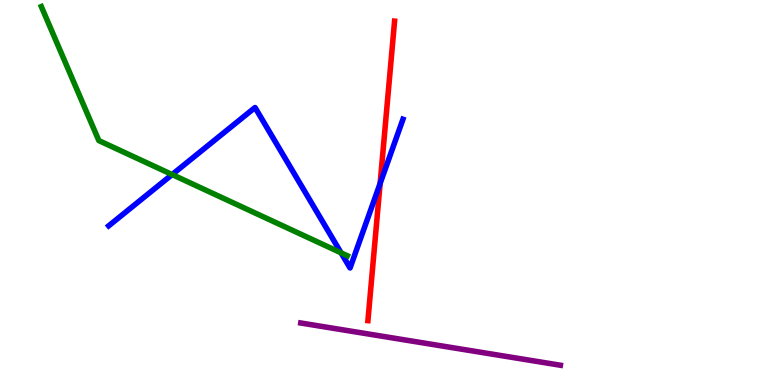[{'lines': ['blue', 'red'], 'intersections': [{'x': 4.9, 'y': 5.24}]}, {'lines': ['green', 'red'], 'intersections': []}, {'lines': ['purple', 'red'], 'intersections': []}, {'lines': ['blue', 'green'], 'intersections': [{'x': 2.22, 'y': 5.47}, {'x': 4.4, 'y': 3.43}]}, {'lines': ['blue', 'purple'], 'intersections': []}, {'lines': ['green', 'purple'], 'intersections': []}]